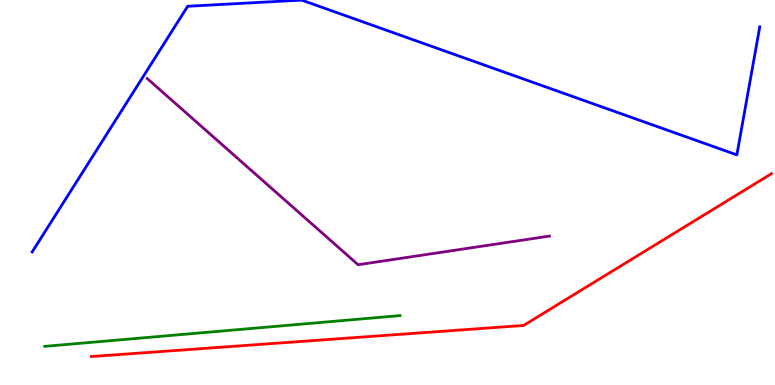[{'lines': ['blue', 'red'], 'intersections': []}, {'lines': ['green', 'red'], 'intersections': []}, {'lines': ['purple', 'red'], 'intersections': []}, {'lines': ['blue', 'green'], 'intersections': []}, {'lines': ['blue', 'purple'], 'intersections': []}, {'lines': ['green', 'purple'], 'intersections': []}]